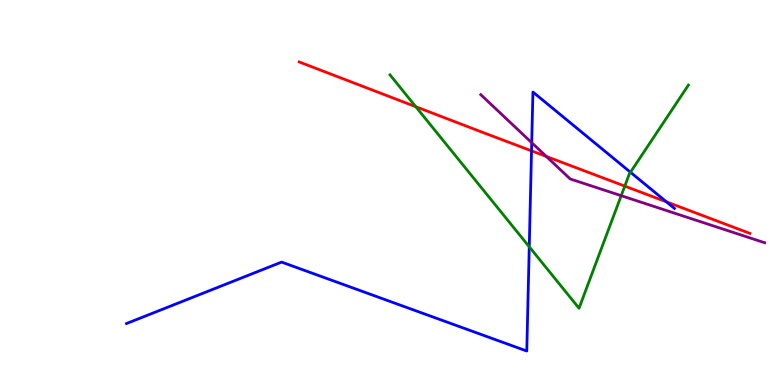[{'lines': ['blue', 'red'], 'intersections': [{'x': 6.86, 'y': 6.08}, {'x': 8.6, 'y': 4.76}]}, {'lines': ['green', 'red'], 'intersections': [{'x': 5.36, 'y': 7.23}, {'x': 8.06, 'y': 5.17}]}, {'lines': ['purple', 'red'], 'intersections': [{'x': 7.05, 'y': 5.94}]}, {'lines': ['blue', 'green'], 'intersections': [{'x': 6.83, 'y': 3.59}, {'x': 8.13, 'y': 5.53}]}, {'lines': ['blue', 'purple'], 'intersections': [{'x': 6.86, 'y': 6.29}]}, {'lines': ['green', 'purple'], 'intersections': [{'x': 8.02, 'y': 4.92}]}]